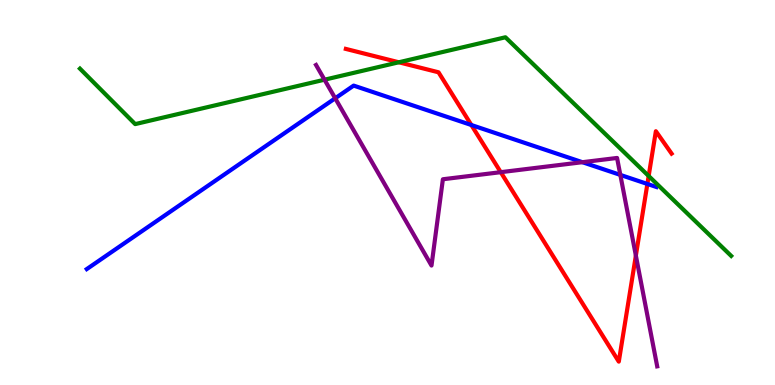[{'lines': ['blue', 'red'], 'intersections': [{'x': 6.08, 'y': 6.75}, {'x': 8.35, 'y': 5.22}]}, {'lines': ['green', 'red'], 'intersections': [{'x': 5.15, 'y': 8.38}, {'x': 8.37, 'y': 5.43}]}, {'lines': ['purple', 'red'], 'intersections': [{'x': 6.46, 'y': 5.53}, {'x': 8.2, 'y': 3.36}]}, {'lines': ['blue', 'green'], 'intersections': []}, {'lines': ['blue', 'purple'], 'intersections': [{'x': 4.33, 'y': 7.45}, {'x': 7.51, 'y': 5.79}, {'x': 8.0, 'y': 5.46}]}, {'lines': ['green', 'purple'], 'intersections': [{'x': 4.19, 'y': 7.93}]}]